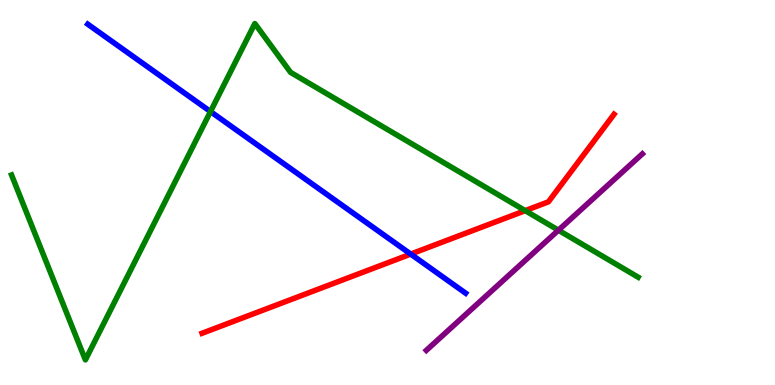[{'lines': ['blue', 'red'], 'intersections': [{'x': 5.3, 'y': 3.4}]}, {'lines': ['green', 'red'], 'intersections': [{'x': 6.78, 'y': 4.53}]}, {'lines': ['purple', 'red'], 'intersections': []}, {'lines': ['blue', 'green'], 'intersections': [{'x': 2.72, 'y': 7.1}]}, {'lines': ['blue', 'purple'], 'intersections': []}, {'lines': ['green', 'purple'], 'intersections': [{'x': 7.21, 'y': 4.02}]}]